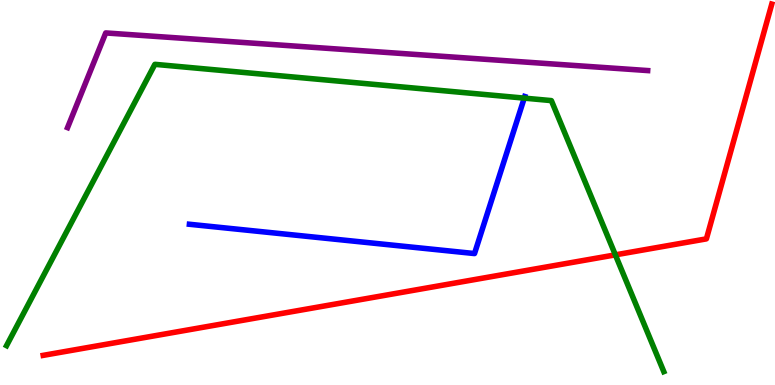[{'lines': ['blue', 'red'], 'intersections': []}, {'lines': ['green', 'red'], 'intersections': [{'x': 7.94, 'y': 3.38}]}, {'lines': ['purple', 'red'], 'intersections': []}, {'lines': ['blue', 'green'], 'intersections': [{'x': 6.76, 'y': 7.45}]}, {'lines': ['blue', 'purple'], 'intersections': []}, {'lines': ['green', 'purple'], 'intersections': []}]